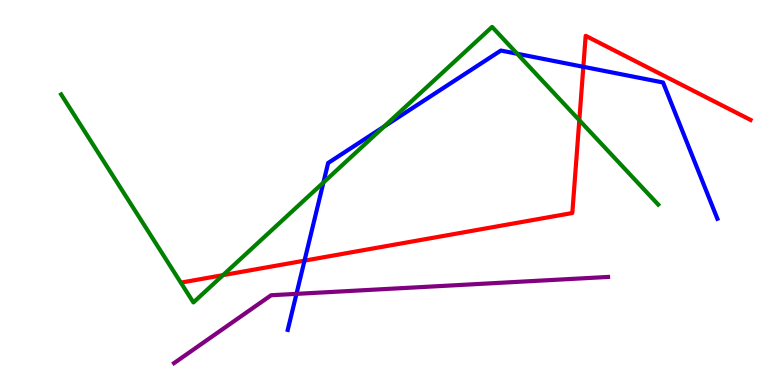[{'lines': ['blue', 'red'], 'intersections': [{'x': 3.93, 'y': 3.23}, {'x': 7.53, 'y': 8.27}]}, {'lines': ['green', 'red'], 'intersections': [{'x': 2.88, 'y': 2.85}, {'x': 7.47, 'y': 6.88}]}, {'lines': ['purple', 'red'], 'intersections': []}, {'lines': ['blue', 'green'], 'intersections': [{'x': 4.17, 'y': 5.26}, {'x': 4.96, 'y': 6.71}, {'x': 6.67, 'y': 8.6}]}, {'lines': ['blue', 'purple'], 'intersections': [{'x': 3.83, 'y': 2.37}]}, {'lines': ['green', 'purple'], 'intersections': []}]